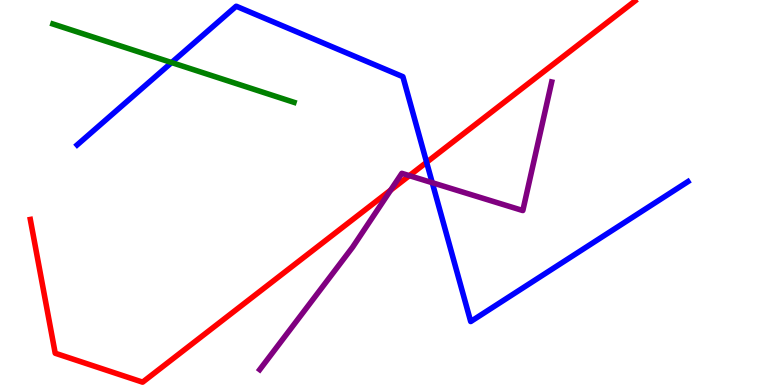[{'lines': ['blue', 'red'], 'intersections': [{'x': 5.5, 'y': 5.78}]}, {'lines': ['green', 'red'], 'intersections': []}, {'lines': ['purple', 'red'], 'intersections': [{'x': 5.04, 'y': 5.06}, {'x': 5.28, 'y': 5.44}]}, {'lines': ['blue', 'green'], 'intersections': [{'x': 2.21, 'y': 8.38}]}, {'lines': ['blue', 'purple'], 'intersections': [{'x': 5.58, 'y': 5.25}]}, {'lines': ['green', 'purple'], 'intersections': []}]